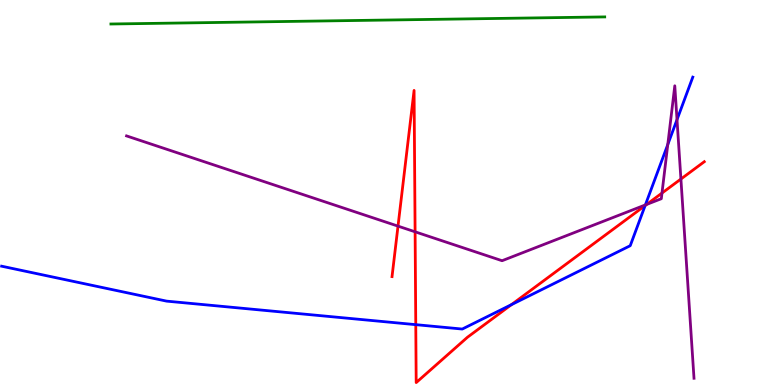[{'lines': ['blue', 'red'], 'intersections': [{'x': 5.36, 'y': 1.57}, {'x': 6.6, 'y': 2.09}, {'x': 8.32, 'y': 4.66}]}, {'lines': ['green', 'red'], 'intersections': []}, {'lines': ['purple', 'red'], 'intersections': [{'x': 5.14, 'y': 4.13}, {'x': 5.36, 'y': 3.98}, {'x': 8.34, 'y': 4.69}, {'x': 8.54, 'y': 4.99}, {'x': 8.79, 'y': 5.35}]}, {'lines': ['blue', 'green'], 'intersections': []}, {'lines': ['blue', 'purple'], 'intersections': [{'x': 8.33, 'y': 4.68}, {'x': 8.62, 'y': 6.25}, {'x': 8.74, 'y': 6.89}]}, {'lines': ['green', 'purple'], 'intersections': []}]